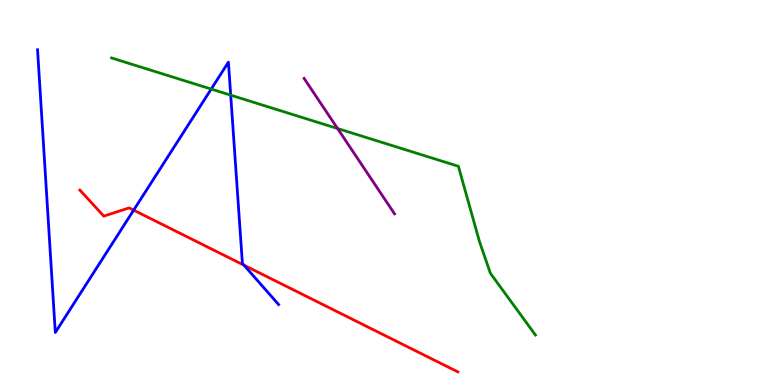[{'lines': ['blue', 'red'], 'intersections': [{'x': 1.72, 'y': 4.54}, {'x': 3.15, 'y': 3.11}]}, {'lines': ['green', 'red'], 'intersections': []}, {'lines': ['purple', 'red'], 'intersections': []}, {'lines': ['blue', 'green'], 'intersections': [{'x': 2.73, 'y': 7.69}, {'x': 2.98, 'y': 7.53}]}, {'lines': ['blue', 'purple'], 'intersections': []}, {'lines': ['green', 'purple'], 'intersections': [{'x': 4.36, 'y': 6.66}]}]